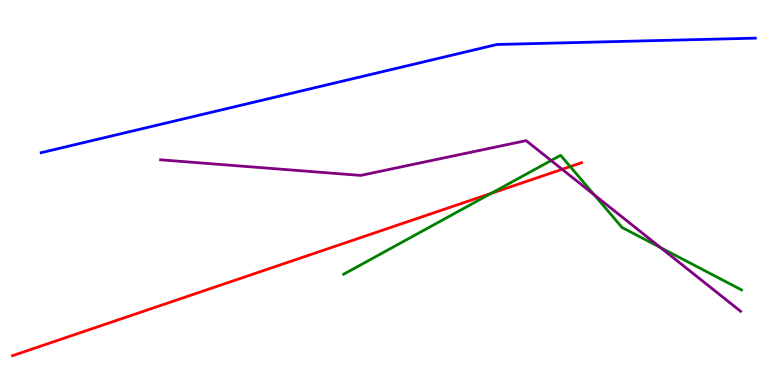[{'lines': ['blue', 'red'], 'intersections': []}, {'lines': ['green', 'red'], 'intersections': [{'x': 6.34, 'y': 4.98}, {'x': 7.36, 'y': 5.67}]}, {'lines': ['purple', 'red'], 'intersections': [{'x': 7.25, 'y': 5.6}]}, {'lines': ['blue', 'green'], 'intersections': []}, {'lines': ['blue', 'purple'], 'intersections': []}, {'lines': ['green', 'purple'], 'intersections': [{'x': 7.11, 'y': 5.83}, {'x': 7.67, 'y': 4.94}, {'x': 8.52, 'y': 3.57}]}]